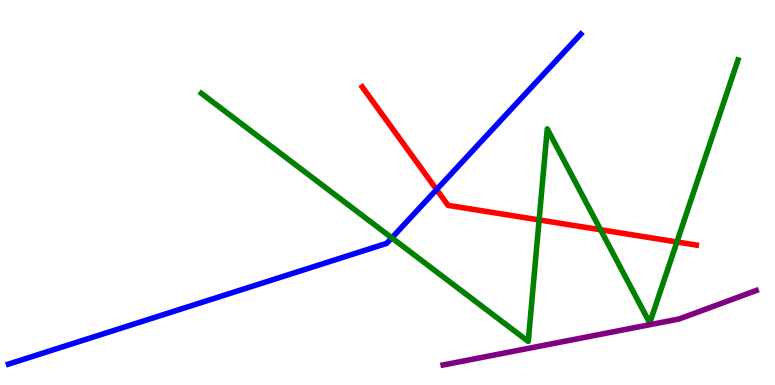[{'lines': ['blue', 'red'], 'intersections': [{'x': 5.63, 'y': 5.08}]}, {'lines': ['green', 'red'], 'intersections': [{'x': 6.96, 'y': 4.29}, {'x': 7.75, 'y': 4.03}, {'x': 8.73, 'y': 3.72}]}, {'lines': ['purple', 'red'], 'intersections': []}, {'lines': ['blue', 'green'], 'intersections': [{'x': 5.06, 'y': 3.82}]}, {'lines': ['blue', 'purple'], 'intersections': []}, {'lines': ['green', 'purple'], 'intersections': []}]